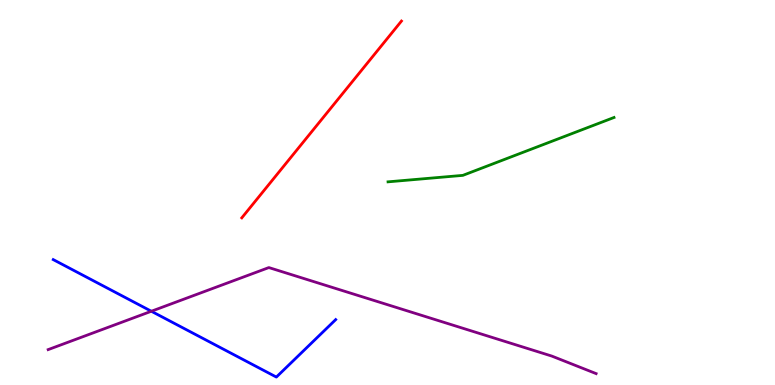[{'lines': ['blue', 'red'], 'intersections': []}, {'lines': ['green', 'red'], 'intersections': []}, {'lines': ['purple', 'red'], 'intersections': []}, {'lines': ['blue', 'green'], 'intersections': []}, {'lines': ['blue', 'purple'], 'intersections': [{'x': 1.95, 'y': 1.92}]}, {'lines': ['green', 'purple'], 'intersections': []}]